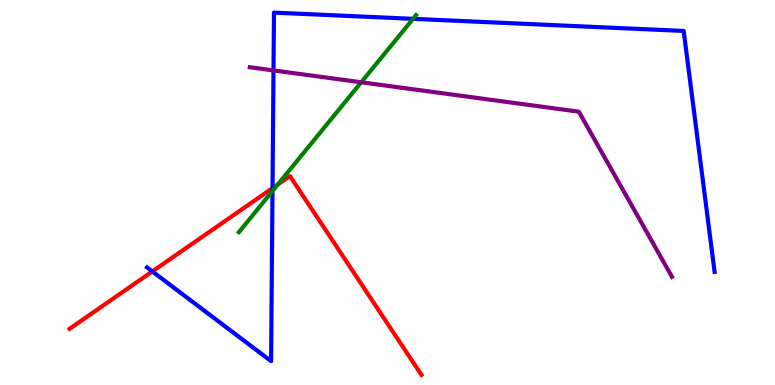[{'lines': ['blue', 'red'], 'intersections': [{'x': 1.97, 'y': 2.95}, {'x': 3.52, 'y': 5.11}]}, {'lines': ['green', 'red'], 'intersections': [{'x': 3.59, 'y': 5.21}]}, {'lines': ['purple', 'red'], 'intersections': []}, {'lines': ['blue', 'green'], 'intersections': [{'x': 3.52, 'y': 5.04}, {'x': 5.33, 'y': 9.51}]}, {'lines': ['blue', 'purple'], 'intersections': [{'x': 3.53, 'y': 8.17}]}, {'lines': ['green', 'purple'], 'intersections': [{'x': 4.66, 'y': 7.86}]}]